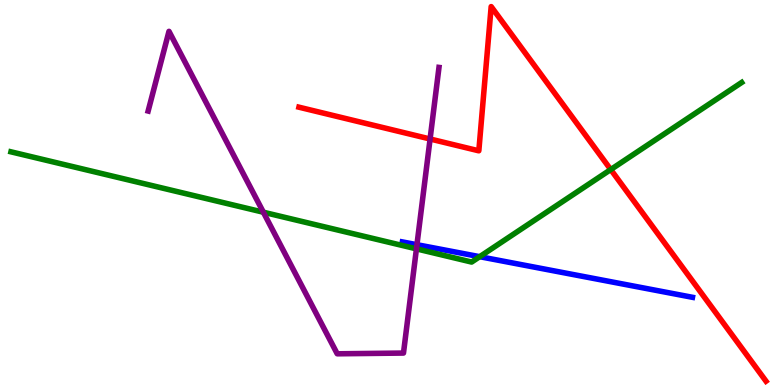[{'lines': ['blue', 'red'], 'intersections': []}, {'lines': ['green', 'red'], 'intersections': [{'x': 7.88, 'y': 5.6}]}, {'lines': ['purple', 'red'], 'intersections': [{'x': 5.55, 'y': 6.39}]}, {'lines': ['blue', 'green'], 'intersections': [{'x': 6.19, 'y': 3.33}]}, {'lines': ['blue', 'purple'], 'intersections': [{'x': 5.38, 'y': 3.64}]}, {'lines': ['green', 'purple'], 'intersections': [{'x': 3.4, 'y': 4.49}, {'x': 5.37, 'y': 3.54}]}]